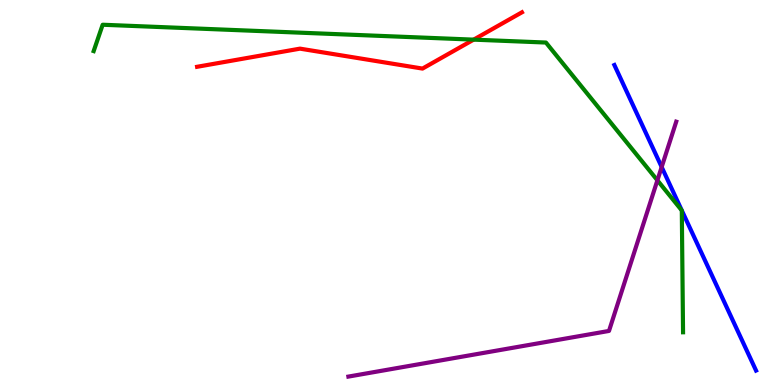[{'lines': ['blue', 'red'], 'intersections': []}, {'lines': ['green', 'red'], 'intersections': [{'x': 6.11, 'y': 8.97}]}, {'lines': ['purple', 'red'], 'intersections': []}, {'lines': ['blue', 'green'], 'intersections': []}, {'lines': ['blue', 'purple'], 'intersections': [{'x': 8.54, 'y': 5.66}]}, {'lines': ['green', 'purple'], 'intersections': [{'x': 8.48, 'y': 5.32}]}]